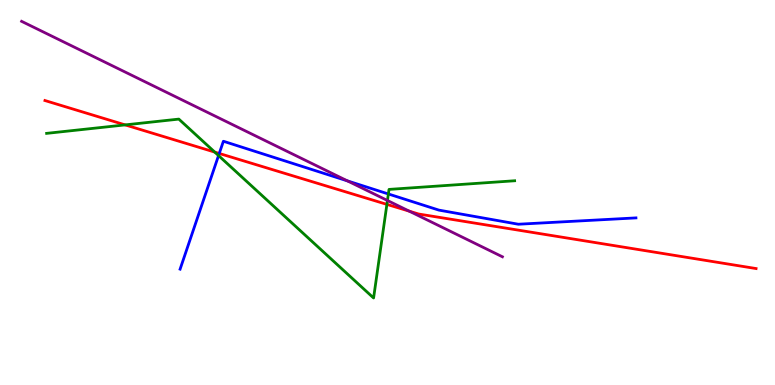[{'lines': ['blue', 'red'], 'intersections': [{'x': 2.83, 'y': 6.01}]}, {'lines': ['green', 'red'], 'intersections': [{'x': 1.62, 'y': 6.76}, {'x': 2.77, 'y': 6.05}, {'x': 4.99, 'y': 4.69}]}, {'lines': ['purple', 'red'], 'intersections': [{'x': 5.28, 'y': 4.51}]}, {'lines': ['blue', 'green'], 'intersections': [{'x': 2.82, 'y': 5.96}, {'x': 5.01, 'y': 4.96}]}, {'lines': ['blue', 'purple'], 'intersections': [{'x': 4.48, 'y': 5.3}]}, {'lines': ['green', 'purple'], 'intersections': [{'x': 5.0, 'y': 4.79}]}]